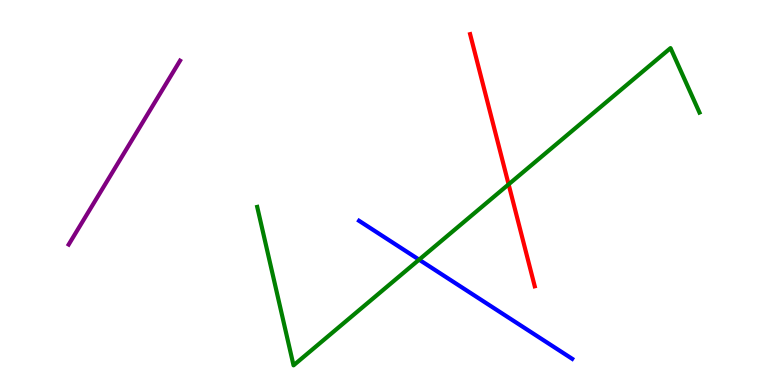[{'lines': ['blue', 'red'], 'intersections': []}, {'lines': ['green', 'red'], 'intersections': [{'x': 6.56, 'y': 5.21}]}, {'lines': ['purple', 'red'], 'intersections': []}, {'lines': ['blue', 'green'], 'intersections': [{'x': 5.41, 'y': 3.26}]}, {'lines': ['blue', 'purple'], 'intersections': []}, {'lines': ['green', 'purple'], 'intersections': []}]